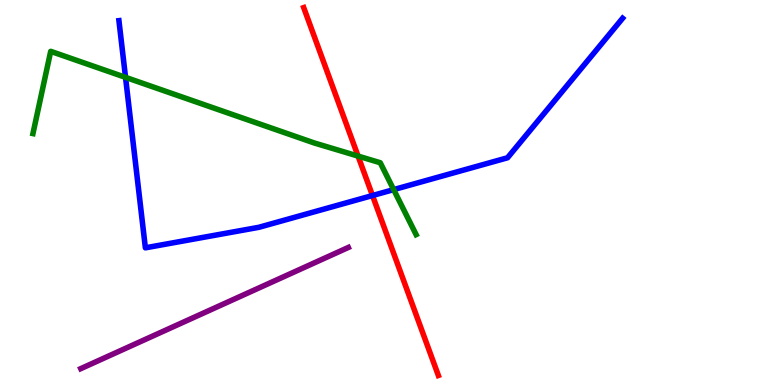[{'lines': ['blue', 'red'], 'intersections': [{'x': 4.81, 'y': 4.92}]}, {'lines': ['green', 'red'], 'intersections': [{'x': 4.62, 'y': 5.95}]}, {'lines': ['purple', 'red'], 'intersections': []}, {'lines': ['blue', 'green'], 'intersections': [{'x': 1.62, 'y': 7.99}, {'x': 5.08, 'y': 5.07}]}, {'lines': ['blue', 'purple'], 'intersections': []}, {'lines': ['green', 'purple'], 'intersections': []}]